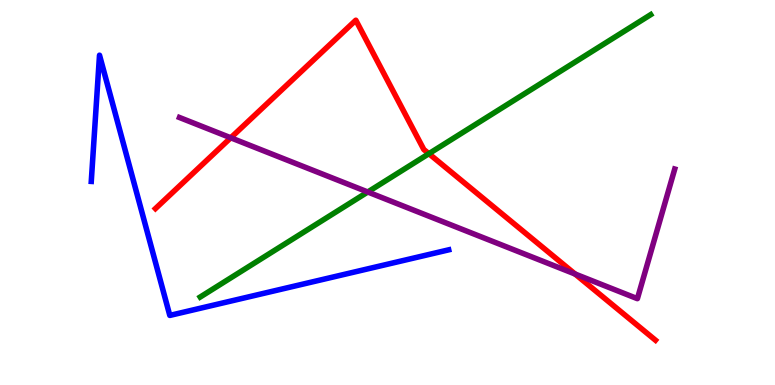[{'lines': ['blue', 'red'], 'intersections': []}, {'lines': ['green', 'red'], 'intersections': [{'x': 5.53, 'y': 6.01}]}, {'lines': ['purple', 'red'], 'intersections': [{'x': 2.98, 'y': 6.42}, {'x': 7.42, 'y': 2.88}]}, {'lines': ['blue', 'green'], 'intersections': []}, {'lines': ['blue', 'purple'], 'intersections': []}, {'lines': ['green', 'purple'], 'intersections': [{'x': 4.75, 'y': 5.01}]}]